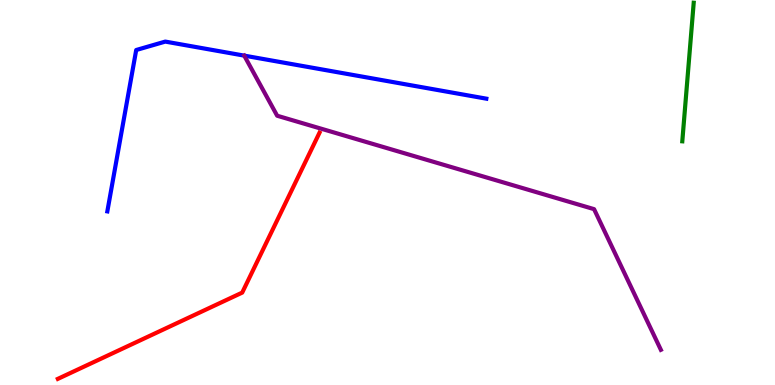[{'lines': ['blue', 'red'], 'intersections': []}, {'lines': ['green', 'red'], 'intersections': []}, {'lines': ['purple', 'red'], 'intersections': []}, {'lines': ['blue', 'green'], 'intersections': []}, {'lines': ['blue', 'purple'], 'intersections': [{'x': 3.15, 'y': 8.56}]}, {'lines': ['green', 'purple'], 'intersections': []}]